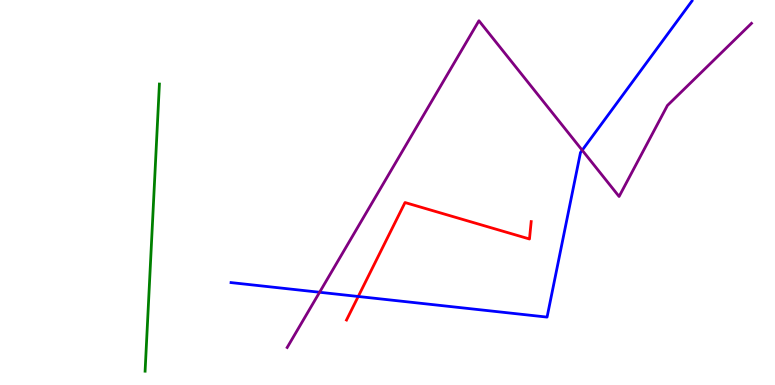[{'lines': ['blue', 'red'], 'intersections': [{'x': 4.62, 'y': 2.3}]}, {'lines': ['green', 'red'], 'intersections': []}, {'lines': ['purple', 'red'], 'intersections': []}, {'lines': ['blue', 'green'], 'intersections': []}, {'lines': ['blue', 'purple'], 'intersections': [{'x': 4.12, 'y': 2.41}, {'x': 7.51, 'y': 6.1}]}, {'lines': ['green', 'purple'], 'intersections': []}]